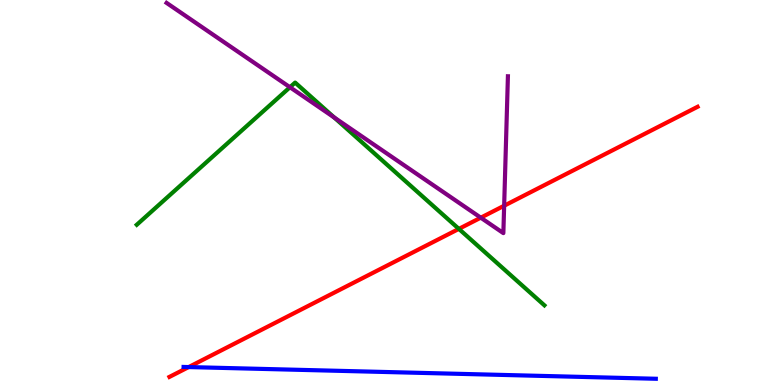[{'lines': ['blue', 'red'], 'intersections': [{'x': 2.43, 'y': 0.466}]}, {'lines': ['green', 'red'], 'intersections': [{'x': 5.92, 'y': 4.05}]}, {'lines': ['purple', 'red'], 'intersections': [{'x': 6.2, 'y': 4.35}, {'x': 6.51, 'y': 4.66}]}, {'lines': ['blue', 'green'], 'intersections': []}, {'lines': ['blue', 'purple'], 'intersections': []}, {'lines': ['green', 'purple'], 'intersections': [{'x': 3.74, 'y': 7.73}, {'x': 4.31, 'y': 6.95}]}]